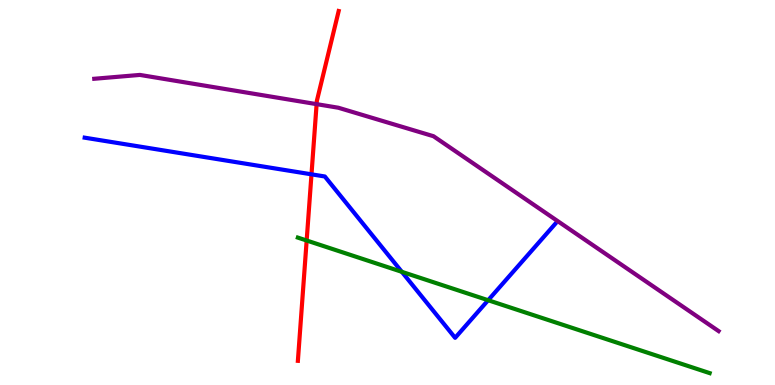[{'lines': ['blue', 'red'], 'intersections': [{'x': 4.02, 'y': 5.47}]}, {'lines': ['green', 'red'], 'intersections': [{'x': 3.96, 'y': 3.75}]}, {'lines': ['purple', 'red'], 'intersections': [{'x': 4.09, 'y': 7.29}]}, {'lines': ['blue', 'green'], 'intersections': [{'x': 5.18, 'y': 2.94}, {'x': 6.3, 'y': 2.2}]}, {'lines': ['blue', 'purple'], 'intersections': []}, {'lines': ['green', 'purple'], 'intersections': []}]